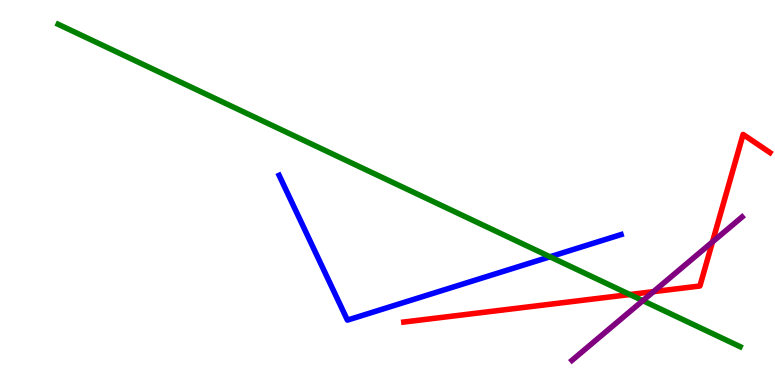[{'lines': ['blue', 'red'], 'intersections': []}, {'lines': ['green', 'red'], 'intersections': [{'x': 8.13, 'y': 2.35}]}, {'lines': ['purple', 'red'], 'intersections': [{'x': 8.43, 'y': 2.42}, {'x': 9.19, 'y': 3.72}]}, {'lines': ['blue', 'green'], 'intersections': [{'x': 7.1, 'y': 3.33}]}, {'lines': ['blue', 'purple'], 'intersections': []}, {'lines': ['green', 'purple'], 'intersections': [{'x': 8.29, 'y': 2.19}]}]